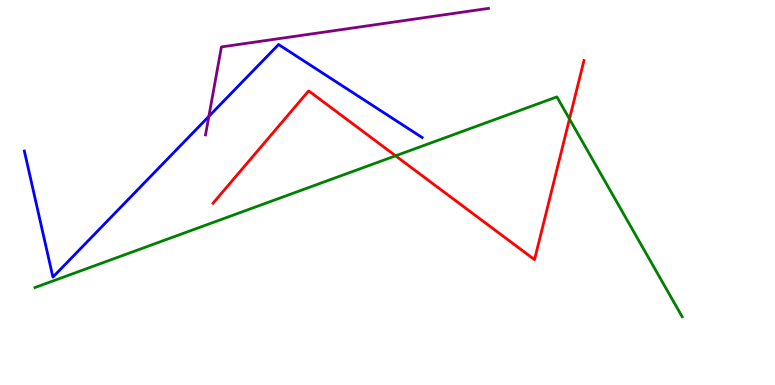[{'lines': ['blue', 'red'], 'intersections': []}, {'lines': ['green', 'red'], 'intersections': [{'x': 5.1, 'y': 5.95}, {'x': 7.35, 'y': 6.91}]}, {'lines': ['purple', 'red'], 'intersections': []}, {'lines': ['blue', 'green'], 'intersections': []}, {'lines': ['blue', 'purple'], 'intersections': [{'x': 2.69, 'y': 6.98}]}, {'lines': ['green', 'purple'], 'intersections': []}]